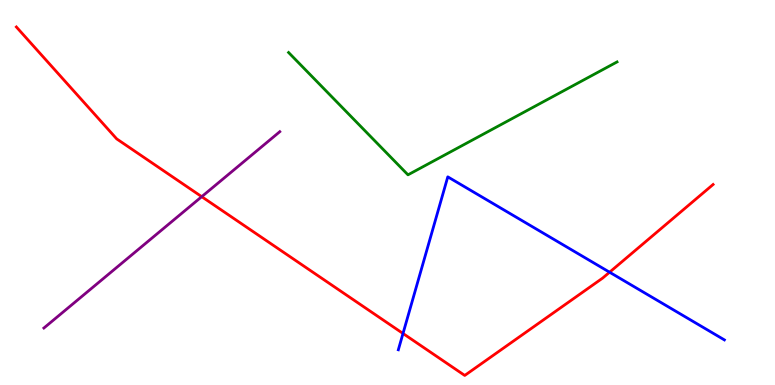[{'lines': ['blue', 'red'], 'intersections': [{'x': 5.2, 'y': 1.34}, {'x': 7.87, 'y': 2.93}]}, {'lines': ['green', 'red'], 'intersections': []}, {'lines': ['purple', 'red'], 'intersections': [{'x': 2.6, 'y': 4.89}]}, {'lines': ['blue', 'green'], 'intersections': []}, {'lines': ['blue', 'purple'], 'intersections': []}, {'lines': ['green', 'purple'], 'intersections': []}]